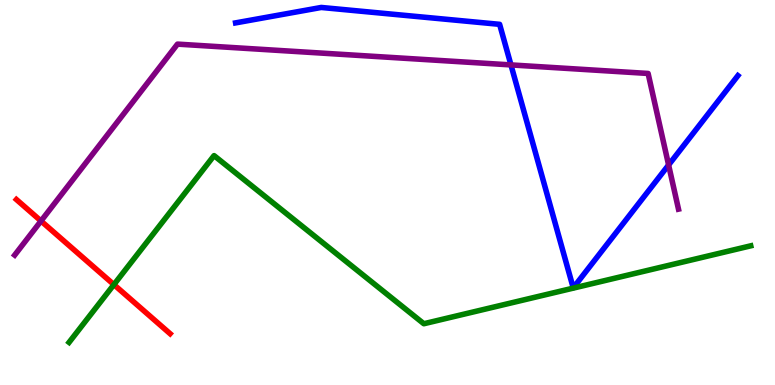[{'lines': ['blue', 'red'], 'intersections': []}, {'lines': ['green', 'red'], 'intersections': [{'x': 1.47, 'y': 2.61}]}, {'lines': ['purple', 'red'], 'intersections': [{'x': 0.529, 'y': 4.26}]}, {'lines': ['blue', 'green'], 'intersections': []}, {'lines': ['blue', 'purple'], 'intersections': [{'x': 6.59, 'y': 8.31}, {'x': 8.63, 'y': 5.72}]}, {'lines': ['green', 'purple'], 'intersections': []}]